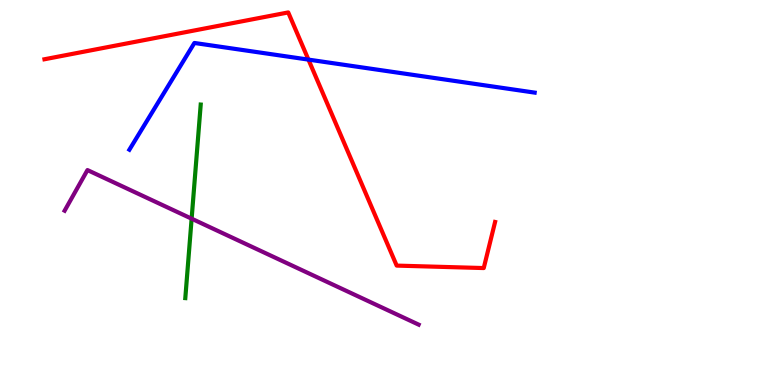[{'lines': ['blue', 'red'], 'intersections': [{'x': 3.98, 'y': 8.45}]}, {'lines': ['green', 'red'], 'intersections': []}, {'lines': ['purple', 'red'], 'intersections': []}, {'lines': ['blue', 'green'], 'intersections': []}, {'lines': ['blue', 'purple'], 'intersections': []}, {'lines': ['green', 'purple'], 'intersections': [{'x': 2.47, 'y': 4.32}]}]